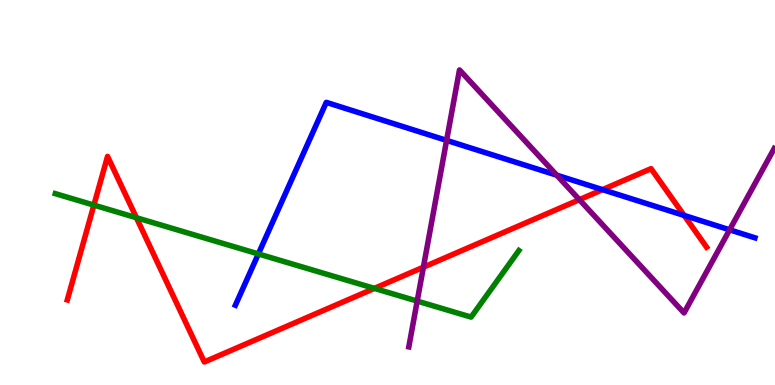[{'lines': ['blue', 'red'], 'intersections': [{'x': 7.77, 'y': 5.07}, {'x': 8.83, 'y': 4.4}]}, {'lines': ['green', 'red'], 'intersections': [{'x': 1.21, 'y': 4.67}, {'x': 1.76, 'y': 4.34}, {'x': 4.83, 'y': 2.51}]}, {'lines': ['purple', 'red'], 'intersections': [{'x': 5.46, 'y': 3.06}, {'x': 7.48, 'y': 4.81}]}, {'lines': ['blue', 'green'], 'intersections': [{'x': 3.33, 'y': 3.4}]}, {'lines': ['blue', 'purple'], 'intersections': [{'x': 5.76, 'y': 6.35}, {'x': 7.18, 'y': 5.45}, {'x': 9.41, 'y': 4.03}]}, {'lines': ['green', 'purple'], 'intersections': [{'x': 5.38, 'y': 2.18}]}]